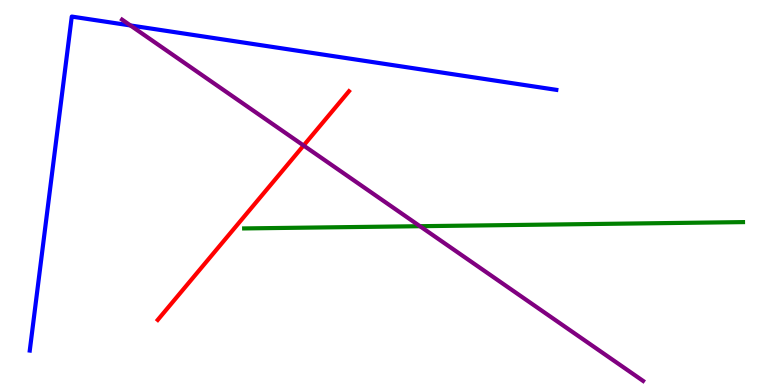[{'lines': ['blue', 'red'], 'intersections': []}, {'lines': ['green', 'red'], 'intersections': []}, {'lines': ['purple', 'red'], 'intersections': [{'x': 3.92, 'y': 6.22}]}, {'lines': ['blue', 'green'], 'intersections': []}, {'lines': ['blue', 'purple'], 'intersections': [{'x': 1.68, 'y': 9.34}]}, {'lines': ['green', 'purple'], 'intersections': [{'x': 5.42, 'y': 4.12}]}]